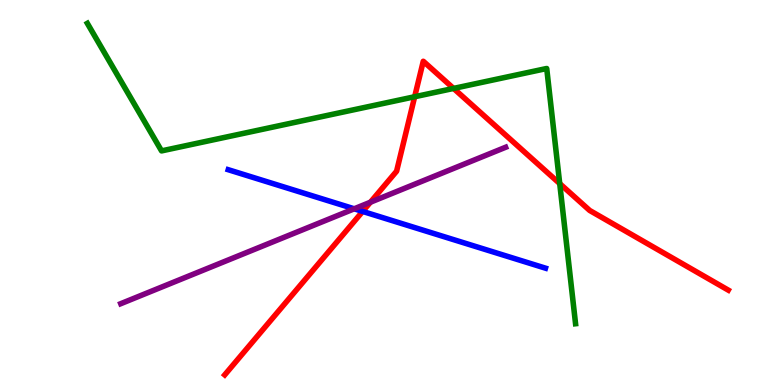[{'lines': ['blue', 'red'], 'intersections': [{'x': 4.68, 'y': 4.51}]}, {'lines': ['green', 'red'], 'intersections': [{'x': 5.35, 'y': 7.49}, {'x': 5.85, 'y': 7.7}, {'x': 7.22, 'y': 5.23}]}, {'lines': ['purple', 'red'], 'intersections': [{'x': 4.78, 'y': 4.75}]}, {'lines': ['blue', 'green'], 'intersections': []}, {'lines': ['blue', 'purple'], 'intersections': [{'x': 4.57, 'y': 4.58}]}, {'lines': ['green', 'purple'], 'intersections': []}]